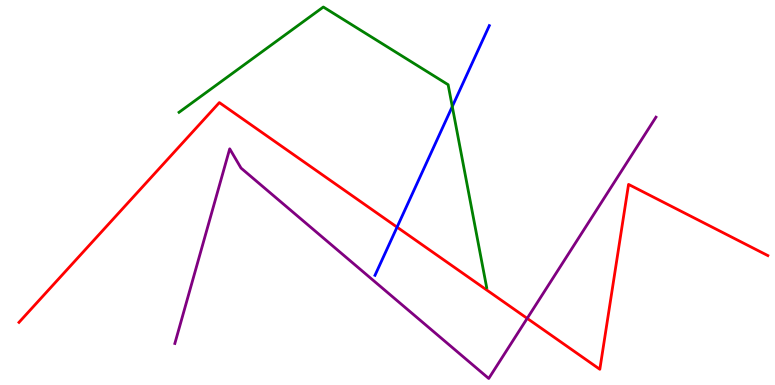[{'lines': ['blue', 'red'], 'intersections': [{'x': 5.12, 'y': 4.1}]}, {'lines': ['green', 'red'], 'intersections': []}, {'lines': ['purple', 'red'], 'intersections': [{'x': 6.8, 'y': 1.73}]}, {'lines': ['blue', 'green'], 'intersections': [{'x': 5.84, 'y': 7.23}]}, {'lines': ['blue', 'purple'], 'intersections': []}, {'lines': ['green', 'purple'], 'intersections': []}]